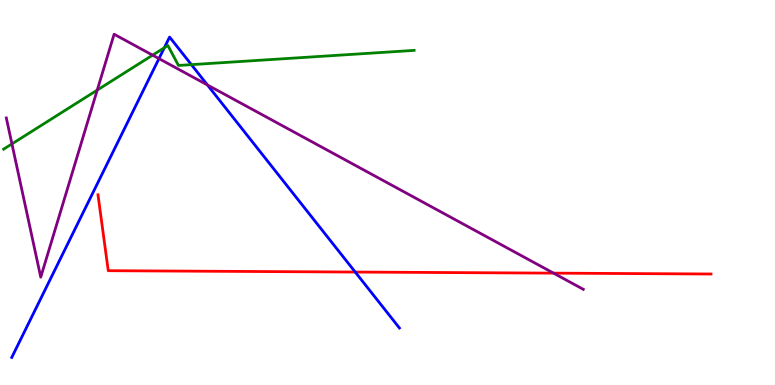[{'lines': ['blue', 'red'], 'intersections': [{'x': 4.58, 'y': 2.93}]}, {'lines': ['green', 'red'], 'intersections': []}, {'lines': ['purple', 'red'], 'intersections': [{'x': 7.14, 'y': 2.91}]}, {'lines': ['blue', 'green'], 'intersections': [{'x': 2.12, 'y': 8.76}, {'x': 2.47, 'y': 8.32}]}, {'lines': ['blue', 'purple'], 'intersections': [{'x': 2.05, 'y': 8.48}, {'x': 2.68, 'y': 7.79}]}, {'lines': ['green', 'purple'], 'intersections': [{'x': 0.154, 'y': 6.26}, {'x': 1.25, 'y': 7.66}, {'x': 1.97, 'y': 8.57}]}]